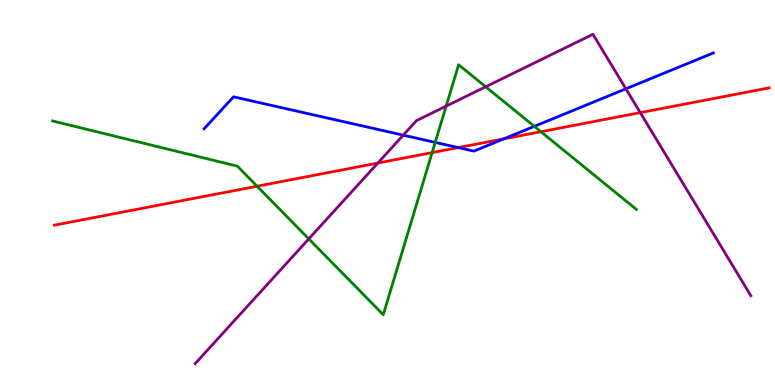[{'lines': ['blue', 'red'], 'intersections': [{'x': 5.91, 'y': 6.17}, {'x': 6.5, 'y': 6.39}]}, {'lines': ['green', 'red'], 'intersections': [{'x': 3.32, 'y': 5.16}, {'x': 5.58, 'y': 6.04}, {'x': 6.98, 'y': 6.58}]}, {'lines': ['purple', 'red'], 'intersections': [{'x': 4.88, 'y': 5.77}, {'x': 8.26, 'y': 7.07}]}, {'lines': ['blue', 'green'], 'intersections': [{'x': 5.62, 'y': 6.3}, {'x': 6.89, 'y': 6.72}]}, {'lines': ['blue', 'purple'], 'intersections': [{'x': 5.2, 'y': 6.49}, {'x': 8.08, 'y': 7.69}]}, {'lines': ['green', 'purple'], 'intersections': [{'x': 3.98, 'y': 3.8}, {'x': 5.76, 'y': 7.24}, {'x': 6.27, 'y': 7.75}]}]